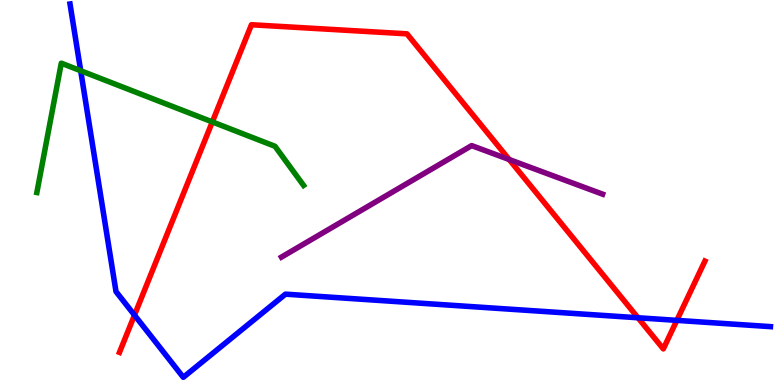[{'lines': ['blue', 'red'], 'intersections': [{'x': 1.74, 'y': 1.82}, {'x': 8.23, 'y': 1.75}, {'x': 8.73, 'y': 1.68}]}, {'lines': ['green', 'red'], 'intersections': [{'x': 2.74, 'y': 6.83}]}, {'lines': ['purple', 'red'], 'intersections': [{'x': 6.57, 'y': 5.86}]}, {'lines': ['blue', 'green'], 'intersections': [{'x': 1.04, 'y': 8.16}]}, {'lines': ['blue', 'purple'], 'intersections': []}, {'lines': ['green', 'purple'], 'intersections': []}]